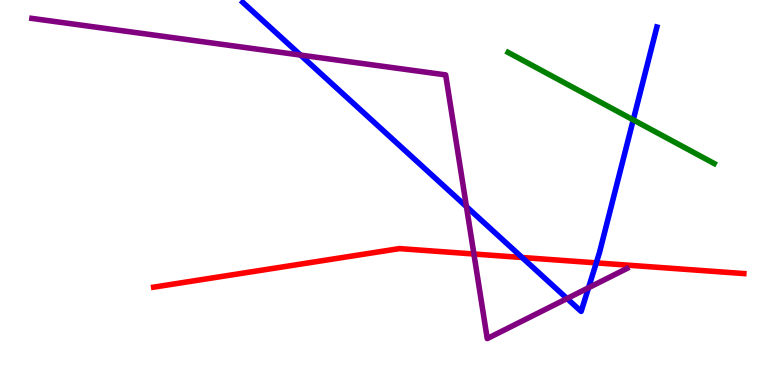[{'lines': ['blue', 'red'], 'intersections': [{'x': 6.74, 'y': 3.31}, {'x': 7.69, 'y': 3.17}]}, {'lines': ['green', 'red'], 'intersections': []}, {'lines': ['purple', 'red'], 'intersections': [{'x': 6.11, 'y': 3.4}]}, {'lines': ['blue', 'green'], 'intersections': [{'x': 8.17, 'y': 6.89}]}, {'lines': ['blue', 'purple'], 'intersections': [{'x': 3.88, 'y': 8.57}, {'x': 6.02, 'y': 4.63}, {'x': 7.32, 'y': 2.25}, {'x': 7.59, 'y': 2.53}]}, {'lines': ['green', 'purple'], 'intersections': []}]